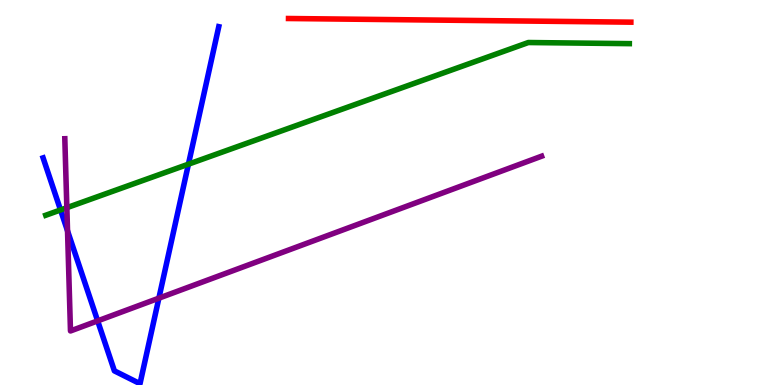[{'lines': ['blue', 'red'], 'intersections': []}, {'lines': ['green', 'red'], 'intersections': []}, {'lines': ['purple', 'red'], 'intersections': []}, {'lines': ['blue', 'green'], 'intersections': [{'x': 0.781, 'y': 4.55}, {'x': 2.43, 'y': 5.74}]}, {'lines': ['blue', 'purple'], 'intersections': [{'x': 0.871, 'y': 4.0}, {'x': 1.26, 'y': 1.67}, {'x': 2.05, 'y': 2.26}]}, {'lines': ['green', 'purple'], 'intersections': [{'x': 0.863, 'y': 4.61}]}]